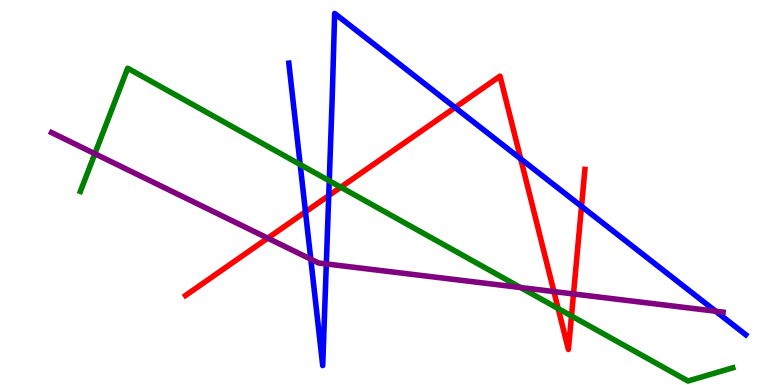[{'lines': ['blue', 'red'], 'intersections': [{'x': 3.94, 'y': 4.5}, {'x': 4.24, 'y': 4.92}, {'x': 5.87, 'y': 7.21}, {'x': 6.72, 'y': 5.87}, {'x': 7.5, 'y': 4.64}]}, {'lines': ['green', 'red'], 'intersections': [{'x': 4.4, 'y': 5.14}, {'x': 7.2, 'y': 1.99}, {'x': 7.37, 'y': 1.79}]}, {'lines': ['purple', 'red'], 'intersections': [{'x': 3.45, 'y': 3.81}, {'x': 7.15, 'y': 2.43}, {'x': 7.4, 'y': 2.36}]}, {'lines': ['blue', 'green'], 'intersections': [{'x': 3.87, 'y': 5.73}, {'x': 4.25, 'y': 5.3}]}, {'lines': ['blue', 'purple'], 'intersections': [{'x': 4.01, 'y': 3.27}, {'x': 4.21, 'y': 3.14}, {'x': 9.23, 'y': 1.92}]}, {'lines': ['green', 'purple'], 'intersections': [{'x': 1.22, 'y': 6.01}, {'x': 6.72, 'y': 2.53}]}]